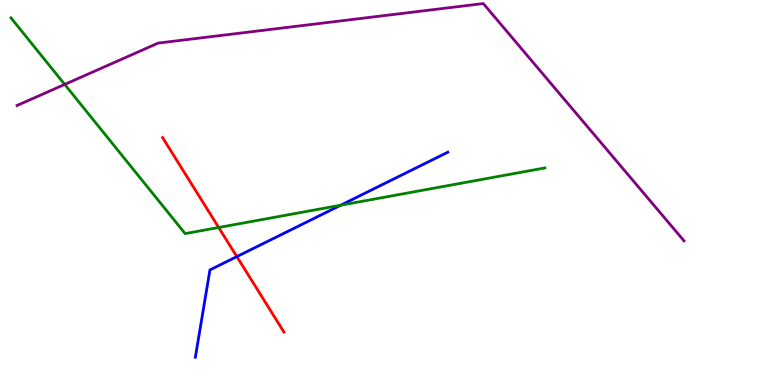[{'lines': ['blue', 'red'], 'intersections': [{'x': 3.06, 'y': 3.33}]}, {'lines': ['green', 'red'], 'intersections': [{'x': 2.82, 'y': 4.09}]}, {'lines': ['purple', 'red'], 'intersections': []}, {'lines': ['blue', 'green'], 'intersections': [{'x': 4.4, 'y': 4.67}]}, {'lines': ['blue', 'purple'], 'intersections': []}, {'lines': ['green', 'purple'], 'intersections': [{'x': 0.835, 'y': 7.81}]}]